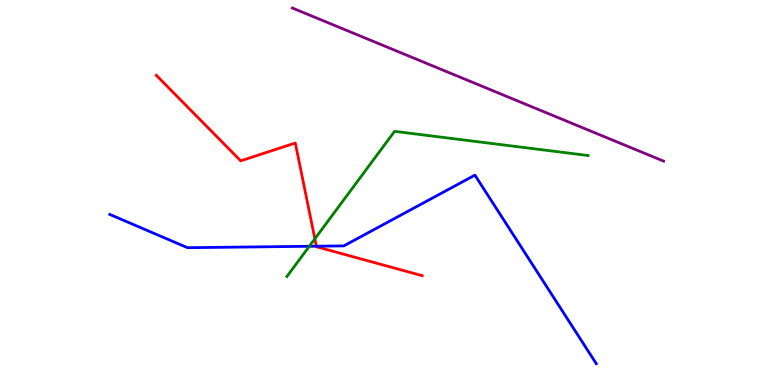[{'lines': ['blue', 'red'], 'intersections': [{'x': 4.08, 'y': 3.6}]}, {'lines': ['green', 'red'], 'intersections': [{'x': 4.06, 'y': 3.8}]}, {'lines': ['purple', 'red'], 'intersections': []}, {'lines': ['blue', 'green'], 'intersections': [{'x': 3.99, 'y': 3.6}]}, {'lines': ['blue', 'purple'], 'intersections': []}, {'lines': ['green', 'purple'], 'intersections': []}]